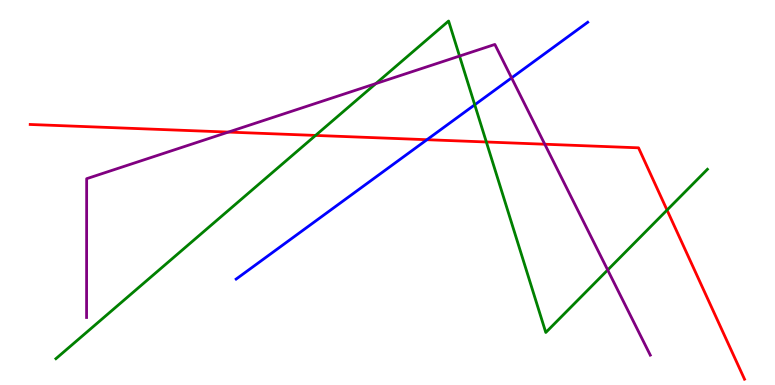[{'lines': ['blue', 'red'], 'intersections': [{'x': 5.51, 'y': 6.37}]}, {'lines': ['green', 'red'], 'intersections': [{'x': 4.07, 'y': 6.48}, {'x': 6.28, 'y': 6.31}, {'x': 8.61, 'y': 4.54}]}, {'lines': ['purple', 'red'], 'intersections': [{'x': 2.95, 'y': 6.57}, {'x': 7.03, 'y': 6.25}]}, {'lines': ['blue', 'green'], 'intersections': [{'x': 6.13, 'y': 7.28}]}, {'lines': ['blue', 'purple'], 'intersections': [{'x': 6.6, 'y': 7.98}]}, {'lines': ['green', 'purple'], 'intersections': [{'x': 4.85, 'y': 7.83}, {'x': 5.93, 'y': 8.54}, {'x': 7.84, 'y': 2.99}]}]